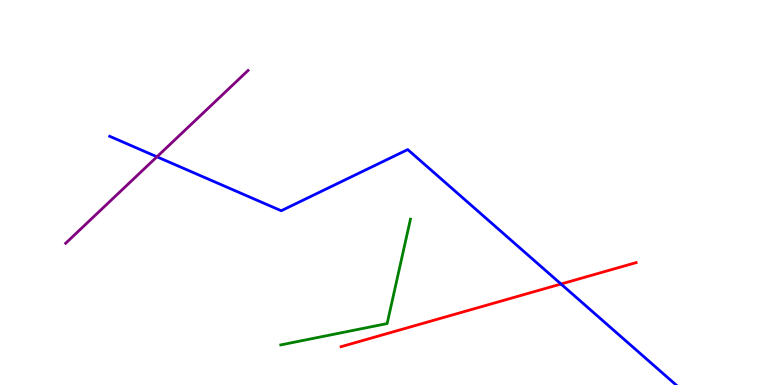[{'lines': ['blue', 'red'], 'intersections': [{'x': 7.24, 'y': 2.62}]}, {'lines': ['green', 'red'], 'intersections': []}, {'lines': ['purple', 'red'], 'intersections': []}, {'lines': ['blue', 'green'], 'intersections': []}, {'lines': ['blue', 'purple'], 'intersections': [{'x': 2.03, 'y': 5.93}]}, {'lines': ['green', 'purple'], 'intersections': []}]